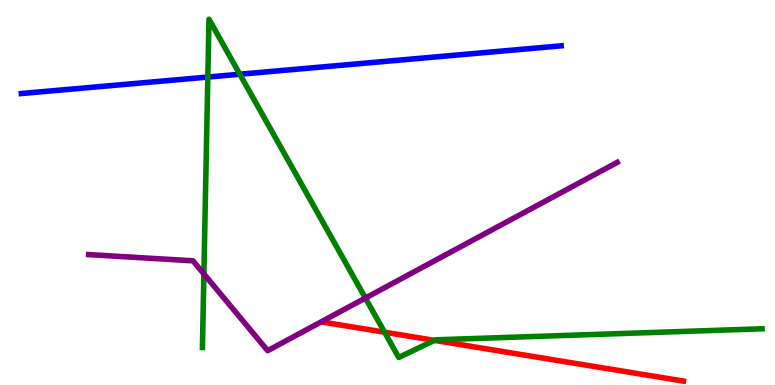[{'lines': ['blue', 'red'], 'intersections': []}, {'lines': ['green', 'red'], 'intersections': [{'x': 4.96, 'y': 1.37}, {'x': 5.61, 'y': 1.16}]}, {'lines': ['purple', 'red'], 'intersections': []}, {'lines': ['blue', 'green'], 'intersections': [{'x': 2.68, 'y': 8.0}, {'x': 3.09, 'y': 8.07}]}, {'lines': ['blue', 'purple'], 'intersections': []}, {'lines': ['green', 'purple'], 'intersections': [{'x': 2.63, 'y': 2.88}, {'x': 4.71, 'y': 2.26}]}]